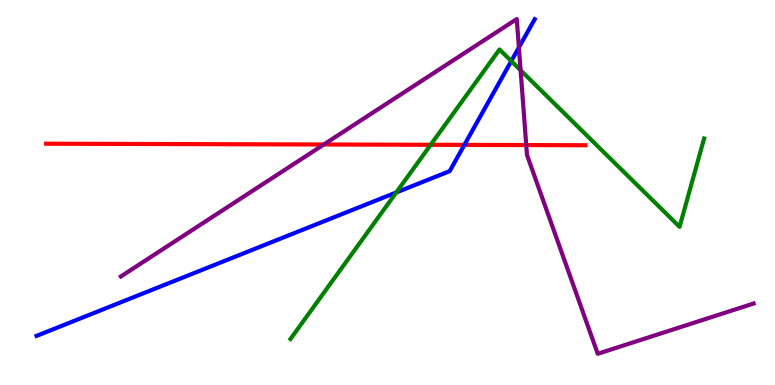[{'lines': ['blue', 'red'], 'intersections': [{'x': 5.99, 'y': 6.24}]}, {'lines': ['green', 'red'], 'intersections': [{'x': 5.56, 'y': 6.24}]}, {'lines': ['purple', 'red'], 'intersections': [{'x': 4.18, 'y': 6.25}, {'x': 6.79, 'y': 6.23}]}, {'lines': ['blue', 'green'], 'intersections': [{'x': 5.11, 'y': 5.0}, {'x': 6.6, 'y': 8.41}]}, {'lines': ['blue', 'purple'], 'intersections': [{'x': 6.7, 'y': 8.77}]}, {'lines': ['green', 'purple'], 'intersections': [{'x': 6.72, 'y': 8.17}]}]